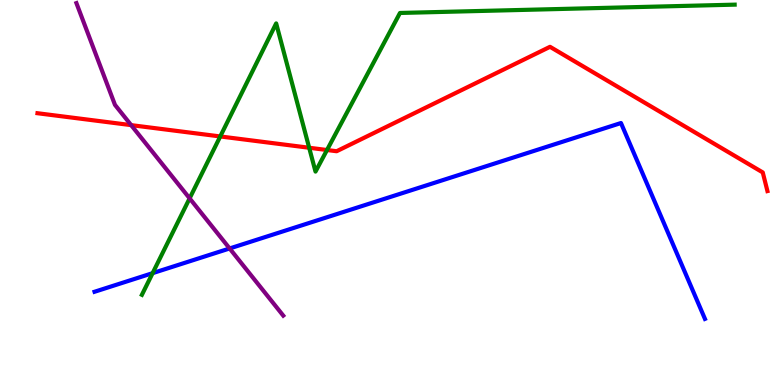[{'lines': ['blue', 'red'], 'intersections': []}, {'lines': ['green', 'red'], 'intersections': [{'x': 2.84, 'y': 6.46}, {'x': 3.99, 'y': 6.16}, {'x': 4.22, 'y': 6.1}]}, {'lines': ['purple', 'red'], 'intersections': [{'x': 1.69, 'y': 6.75}]}, {'lines': ['blue', 'green'], 'intersections': [{'x': 1.97, 'y': 2.91}]}, {'lines': ['blue', 'purple'], 'intersections': [{'x': 2.96, 'y': 3.55}]}, {'lines': ['green', 'purple'], 'intersections': [{'x': 2.45, 'y': 4.85}]}]